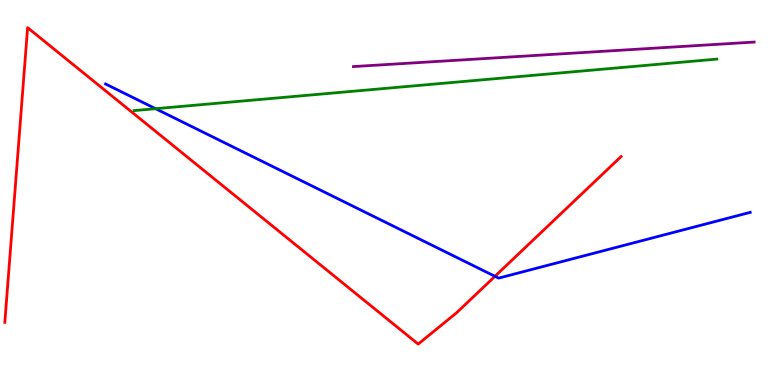[{'lines': ['blue', 'red'], 'intersections': [{'x': 6.39, 'y': 2.82}]}, {'lines': ['green', 'red'], 'intersections': []}, {'lines': ['purple', 'red'], 'intersections': []}, {'lines': ['blue', 'green'], 'intersections': [{'x': 2.01, 'y': 7.18}]}, {'lines': ['blue', 'purple'], 'intersections': []}, {'lines': ['green', 'purple'], 'intersections': []}]